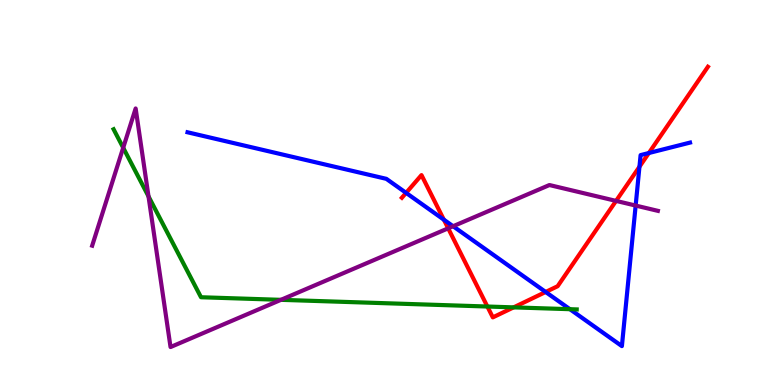[{'lines': ['blue', 'red'], 'intersections': [{'x': 5.24, 'y': 4.99}, {'x': 5.73, 'y': 4.29}, {'x': 7.04, 'y': 2.42}, {'x': 8.25, 'y': 5.67}, {'x': 8.37, 'y': 6.03}]}, {'lines': ['green', 'red'], 'intersections': [{'x': 6.29, 'y': 2.04}, {'x': 6.63, 'y': 2.02}]}, {'lines': ['purple', 'red'], 'intersections': [{'x': 5.78, 'y': 4.07}, {'x': 7.95, 'y': 4.78}]}, {'lines': ['blue', 'green'], 'intersections': [{'x': 7.35, 'y': 1.97}]}, {'lines': ['blue', 'purple'], 'intersections': [{'x': 5.85, 'y': 4.12}, {'x': 8.2, 'y': 4.66}]}, {'lines': ['green', 'purple'], 'intersections': [{'x': 1.59, 'y': 6.16}, {'x': 1.92, 'y': 4.9}, {'x': 3.63, 'y': 2.21}]}]